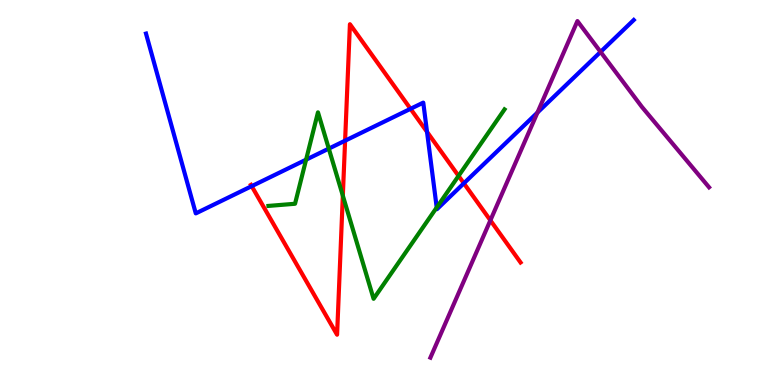[{'lines': ['blue', 'red'], 'intersections': [{'x': 3.25, 'y': 5.16}, {'x': 4.45, 'y': 6.35}, {'x': 5.3, 'y': 7.17}, {'x': 5.51, 'y': 6.58}, {'x': 5.99, 'y': 5.24}]}, {'lines': ['green', 'red'], 'intersections': [{'x': 4.42, 'y': 4.92}, {'x': 5.92, 'y': 5.43}]}, {'lines': ['purple', 'red'], 'intersections': [{'x': 6.33, 'y': 4.28}]}, {'lines': ['blue', 'green'], 'intersections': [{'x': 3.95, 'y': 5.85}, {'x': 4.24, 'y': 6.14}, {'x': 5.63, 'y': 4.61}]}, {'lines': ['blue', 'purple'], 'intersections': [{'x': 6.93, 'y': 7.08}, {'x': 7.75, 'y': 8.65}]}, {'lines': ['green', 'purple'], 'intersections': []}]